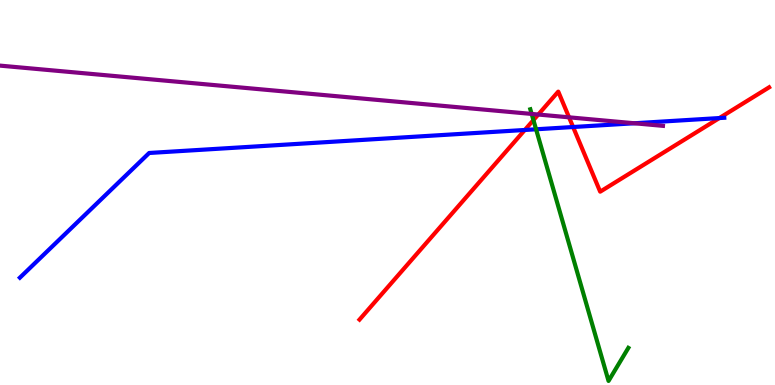[{'lines': ['blue', 'red'], 'intersections': [{'x': 6.77, 'y': 6.62}, {'x': 7.39, 'y': 6.7}, {'x': 9.28, 'y': 6.93}]}, {'lines': ['green', 'red'], 'intersections': [{'x': 6.88, 'y': 6.88}]}, {'lines': ['purple', 'red'], 'intersections': [{'x': 6.95, 'y': 7.03}, {'x': 7.34, 'y': 6.95}]}, {'lines': ['blue', 'green'], 'intersections': [{'x': 6.92, 'y': 6.64}]}, {'lines': ['blue', 'purple'], 'intersections': [{'x': 8.19, 'y': 6.8}]}, {'lines': ['green', 'purple'], 'intersections': [{'x': 6.86, 'y': 7.04}]}]